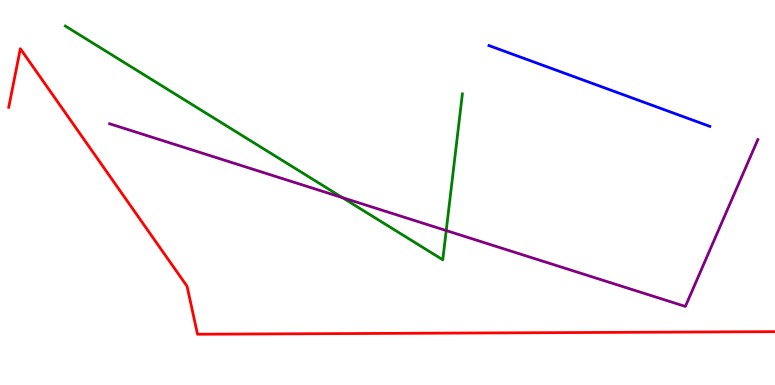[{'lines': ['blue', 'red'], 'intersections': []}, {'lines': ['green', 'red'], 'intersections': []}, {'lines': ['purple', 'red'], 'intersections': []}, {'lines': ['blue', 'green'], 'intersections': []}, {'lines': ['blue', 'purple'], 'intersections': []}, {'lines': ['green', 'purple'], 'intersections': [{'x': 4.42, 'y': 4.87}, {'x': 5.76, 'y': 4.01}]}]